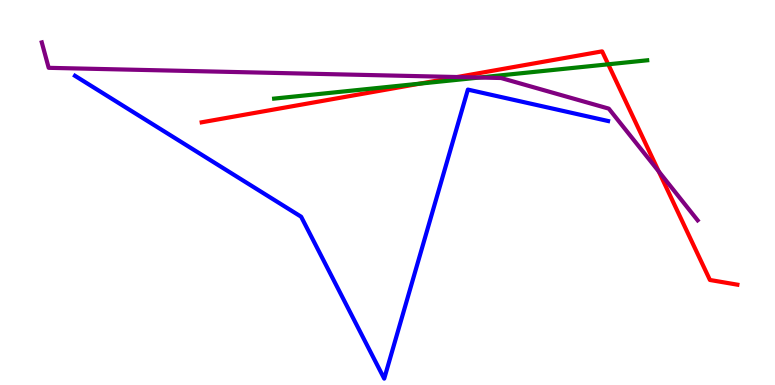[{'lines': ['blue', 'red'], 'intersections': []}, {'lines': ['green', 'red'], 'intersections': [{'x': 5.42, 'y': 7.83}, {'x': 7.85, 'y': 8.33}]}, {'lines': ['purple', 'red'], 'intersections': [{'x': 5.9, 'y': 8.0}, {'x': 8.5, 'y': 5.55}]}, {'lines': ['blue', 'green'], 'intersections': []}, {'lines': ['blue', 'purple'], 'intersections': []}, {'lines': ['green', 'purple'], 'intersections': [{'x': 6.19, 'y': 7.99}]}]